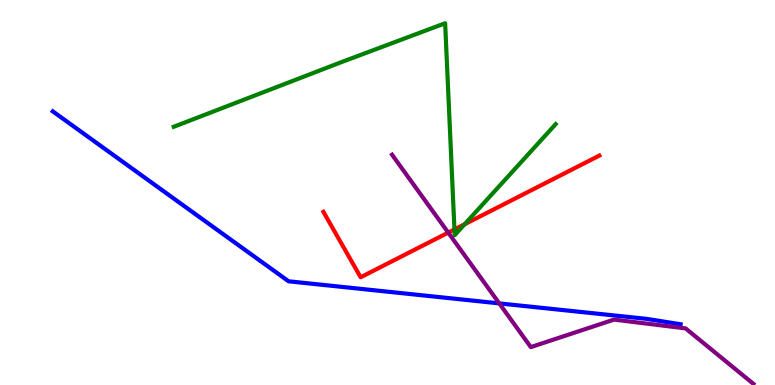[{'lines': ['blue', 'red'], 'intersections': []}, {'lines': ['green', 'red'], 'intersections': [{'x': 5.86, 'y': 4.04}, {'x': 6.0, 'y': 4.18}]}, {'lines': ['purple', 'red'], 'intersections': [{'x': 5.78, 'y': 3.96}]}, {'lines': ['blue', 'green'], 'intersections': []}, {'lines': ['blue', 'purple'], 'intersections': [{'x': 6.44, 'y': 2.12}]}, {'lines': ['green', 'purple'], 'intersections': []}]